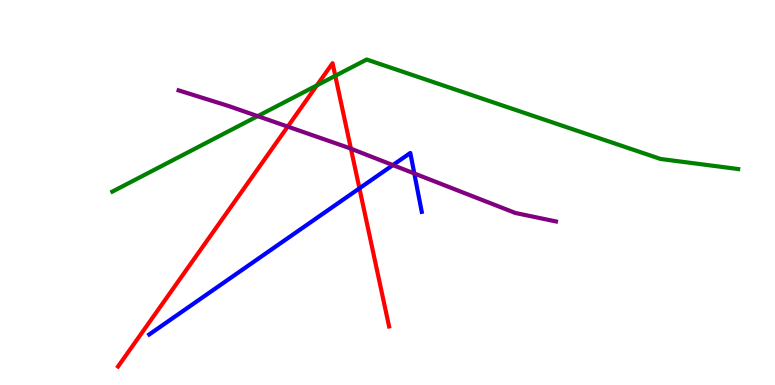[{'lines': ['blue', 'red'], 'intersections': [{'x': 4.64, 'y': 5.11}]}, {'lines': ['green', 'red'], 'intersections': [{'x': 4.09, 'y': 7.78}, {'x': 4.33, 'y': 8.03}]}, {'lines': ['purple', 'red'], 'intersections': [{'x': 3.71, 'y': 6.71}, {'x': 4.53, 'y': 6.14}]}, {'lines': ['blue', 'green'], 'intersections': []}, {'lines': ['blue', 'purple'], 'intersections': [{'x': 5.07, 'y': 5.71}, {'x': 5.35, 'y': 5.49}]}, {'lines': ['green', 'purple'], 'intersections': [{'x': 3.32, 'y': 6.98}]}]